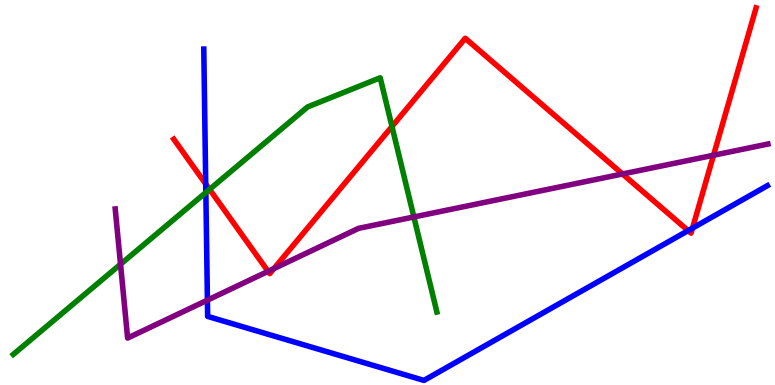[{'lines': ['blue', 'red'], 'intersections': [{'x': 2.65, 'y': 5.22}, {'x': 8.88, 'y': 4.01}, {'x': 8.94, 'y': 4.07}]}, {'lines': ['green', 'red'], 'intersections': [{'x': 2.7, 'y': 5.08}, {'x': 5.06, 'y': 6.71}]}, {'lines': ['purple', 'red'], 'intersections': [{'x': 3.46, 'y': 2.95}, {'x': 3.53, 'y': 3.02}, {'x': 8.03, 'y': 5.48}, {'x': 9.21, 'y': 5.97}]}, {'lines': ['blue', 'green'], 'intersections': [{'x': 2.66, 'y': 5.0}]}, {'lines': ['blue', 'purple'], 'intersections': [{'x': 2.68, 'y': 2.2}]}, {'lines': ['green', 'purple'], 'intersections': [{'x': 1.56, 'y': 3.14}, {'x': 5.34, 'y': 4.36}]}]